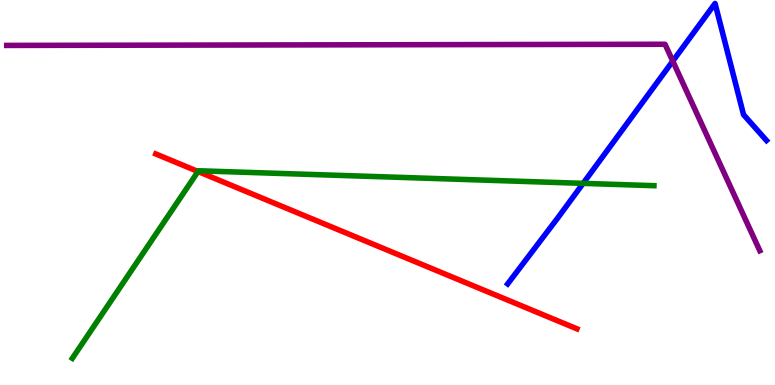[{'lines': ['blue', 'red'], 'intersections': []}, {'lines': ['green', 'red'], 'intersections': [{'x': 2.56, 'y': 5.55}]}, {'lines': ['purple', 'red'], 'intersections': []}, {'lines': ['blue', 'green'], 'intersections': [{'x': 7.52, 'y': 5.24}]}, {'lines': ['blue', 'purple'], 'intersections': [{'x': 8.68, 'y': 8.41}]}, {'lines': ['green', 'purple'], 'intersections': []}]